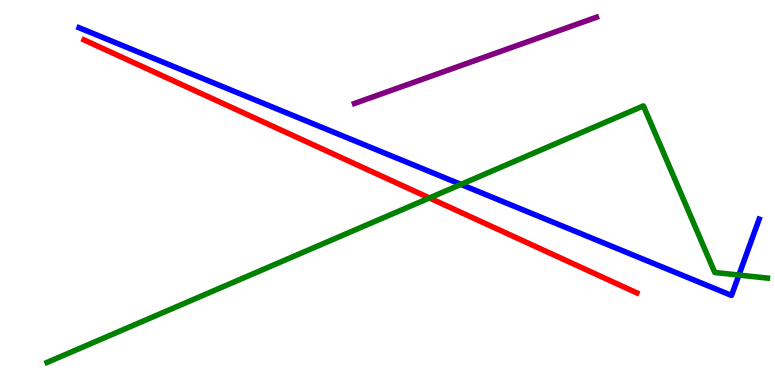[{'lines': ['blue', 'red'], 'intersections': []}, {'lines': ['green', 'red'], 'intersections': [{'x': 5.54, 'y': 4.86}]}, {'lines': ['purple', 'red'], 'intersections': []}, {'lines': ['blue', 'green'], 'intersections': [{'x': 5.95, 'y': 5.21}, {'x': 9.53, 'y': 2.86}]}, {'lines': ['blue', 'purple'], 'intersections': []}, {'lines': ['green', 'purple'], 'intersections': []}]